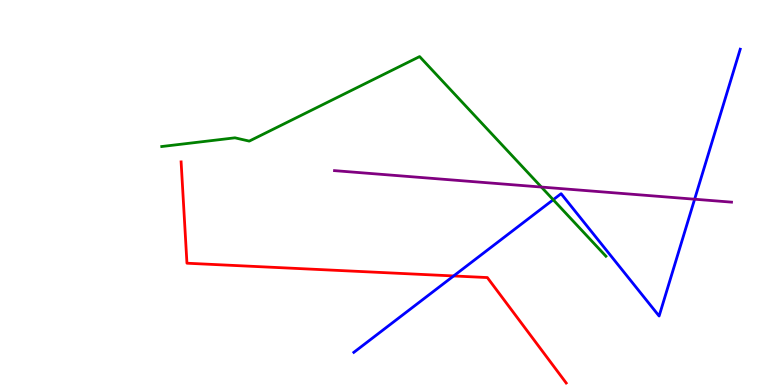[{'lines': ['blue', 'red'], 'intersections': [{'x': 5.85, 'y': 2.83}]}, {'lines': ['green', 'red'], 'intersections': []}, {'lines': ['purple', 'red'], 'intersections': []}, {'lines': ['blue', 'green'], 'intersections': [{'x': 7.14, 'y': 4.81}]}, {'lines': ['blue', 'purple'], 'intersections': [{'x': 8.96, 'y': 4.83}]}, {'lines': ['green', 'purple'], 'intersections': [{'x': 6.99, 'y': 5.14}]}]